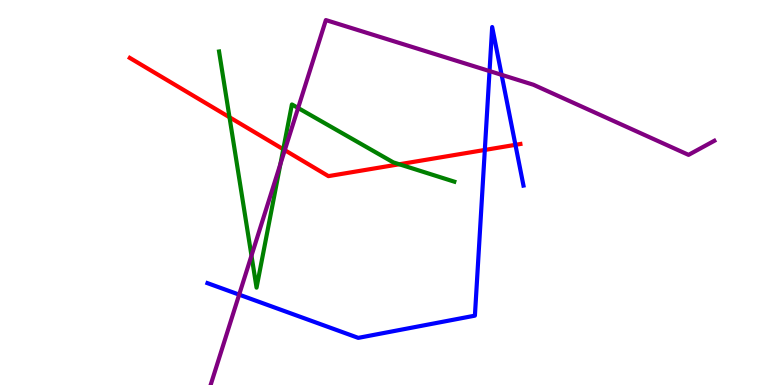[{'lines': ['blue', 'red'], 'intersections': [{'x': 6.26, 'y': 6.11}, {'x': 6.65, 'y': 6.24}]}, {'lines': ['green', 'red'], 'intersections': [{'x': 2.96, 'y': 6.95}, {'x': 3.65, 'y': 6.12}, {'x': 5.15, 'y': 5.73}]}, {'lines': ['purple', 'red'], 'intersections': [{'x': 3.67, 'y': 6.1}]}, {'lines': ['blue', 'green'], 'intersections': []}, {'lines': ['blue', 'purple'], 'intersections': [{'x': 3.09, 'y': 2.35}, {'x': 6.32, 'y': 8.15}, {'x': 6.47, 'y': 8.06}]}, {'lines': ['green', 'purple'], 'intersections': [{'x': 3.24, 'y': 3.36}, {'x': 3.62, 'y': 5.74}, {'x': 3.85, 'y': 7.2}]}]